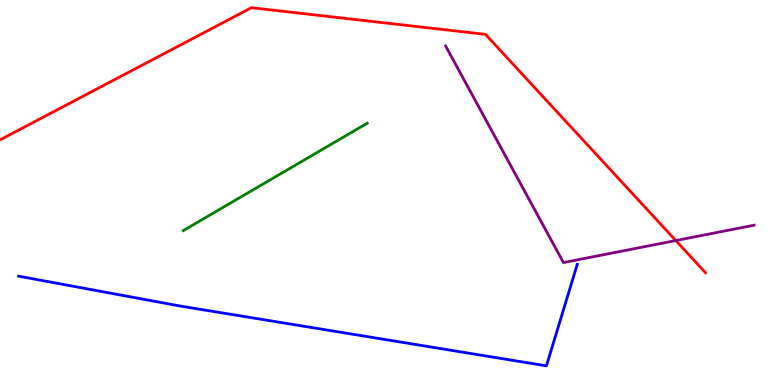[{'lines': ['blue', 'red'], 'intersections': []}, {'lines': ['green', 'red'], 'intersections': []}, {'lines': ['purple', 'red'], 'intersections': [{'x': 8.72, 'y': 3.75}]}, {'lines': ['blue', 'green'], 'intersections': []}, {'lines': ['blue', 'purple'], 'intersections': []}, {'lines': ['green', 'purple'], 'intersections': []}]